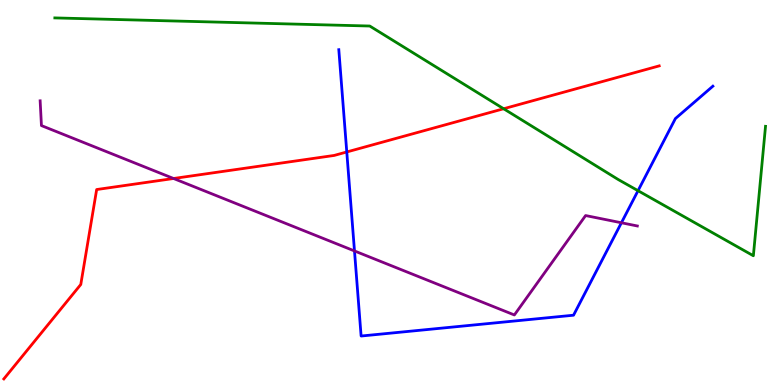[{'lines': ['blue', 'red'], 'intersections': [{'x': 4.47, 'y': 6.05}]}, {'lines': ['green', 'red'], 'intersections': [{'x': 6.5, 'y': 7.18}]}, {'lines': ['purple', 'red'], 'intersections': [{'x': 2.24, 'y': 5.36}]}, {'lines': ['blue', 'green'], 'intersections': [{'x': 8.23, 'y': 5.05}]}, {'lines': ['blue', 'purple'], 'intersections': [{'x': 4.57, 'y': 3.48}, {'x': 8.02, 'y': 4.21}]}, {'lines': ['green', 'purple'], 'intersections': []}]